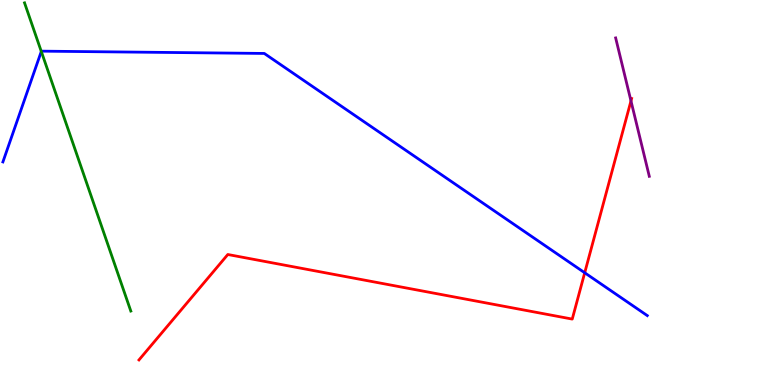[{'lines': ['blue', 'red'], 'intersections': [{'x': 7.54, 'y': 2.92}]}, {'lines': ['green', 'red'], 'intersections': []}, {'lines': ['purple', 'red'], 'intersections': [{'x': 8.14, 'y': 7.38}]}, {'lines': ['blue', 'green'], 'intersections': [{'x': 0.533, 'y': 8.66}]}, {'lines': ['blue', 'purple'], 'intersections': []}, {'lines': ['green', 'purple'], 'intersections': []}]